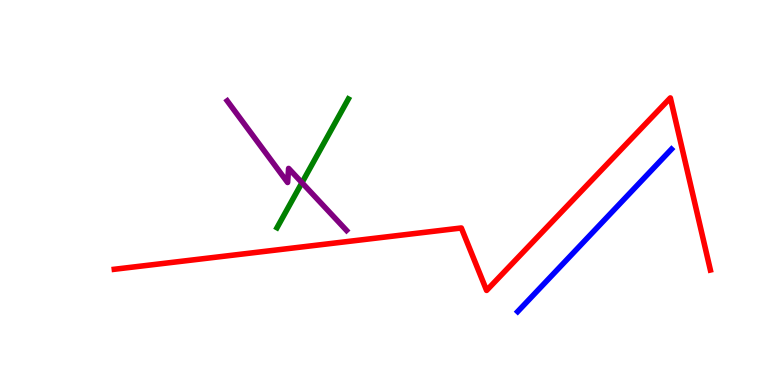[{'lines': ['blue', 'red'], 'intersections': []}, {'lines': ['green', 'red'], 'intersections': []}, {'lines': ['purple', 'red'], 'intersections': []}, {'lines': ['blue', 'green'], 'intersections': []}, {'lines': ['blue', 'purple'], 'intersections': []}, {'lines': ['green', 'purple'], 'intersections': [{'x': 3.9, 'y': 5.25}]}]